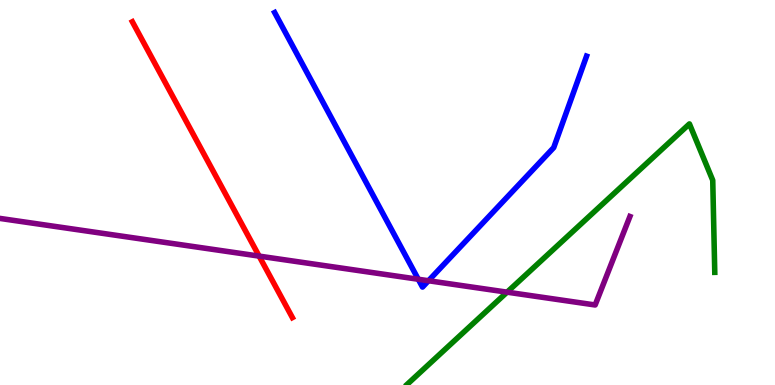[{'lines': ['blue', 'red'], 'intersections': []}, {'lines': ['green', 'red'], 'intersections': []}, {'lines': ['purple', 'red'], 'intersections': [{'x': 3.34, 'y': 3.35}]}, {'lines': ['blue', 'green'], 'intersections': []}, {'lines': ['blue', 'purple'], 'intersections': [{'x': 5.4, 'y': 2.75}, {'x': 5.53, 'y': 2.71}]}, {'lines': ['green', 'purple'], 'intersections': [{'x': 6.54, 'y': 2.41}]}]